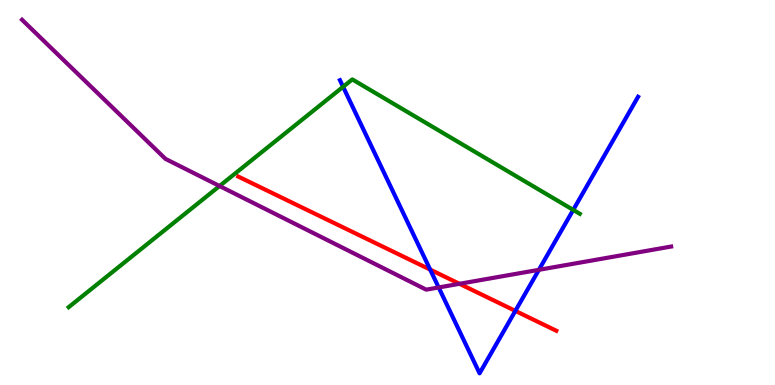[{'lines': ['blue', 'red'], 'intersections': [{'x': 5.55, 'y': 3.0}, {'x': 6.65, 'y': 1.92}]}, {'lines': ['green', 'red'], 'intersections': []}, {'lines': ['purple', 'red'], 'intersections': [{'x': 5.93, 'y': 2.63}]}, {'lines': ['blue', 'green'], 'intersections': [{'x': 4.43, 'y': 7.75}, {'x': 7.4, 'y': 4.55}]}, {'lines': ['blue', 'purple'], 'intersections': [{'x': 5.66, 'y': 2.53}, {'x': 6.95, 'y': 2.99}]}, {'lines': ['green', 'purple'], 'intersections': [{'x': 2.83, 'y': 5.17}]}]